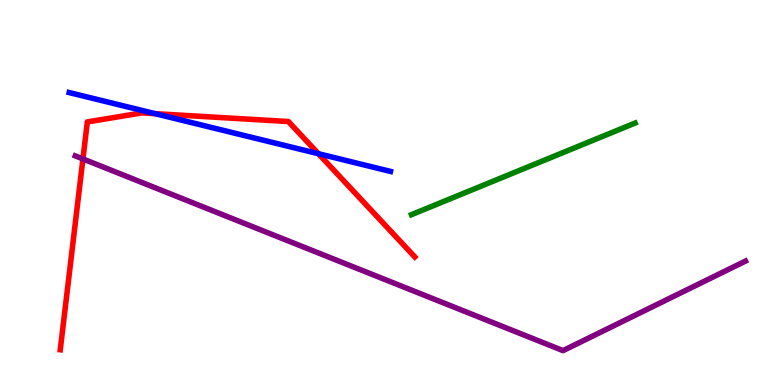[{'lines': ['blue', 'red'], 'intersections': [{'x': 2.0, 'y': 7.05}, {'x': 4.11, 'y': 6.01}]}, {'lines': ['green', 'red'], 'intersections': []}, {'lines': ['purple', 'red'], 'intersections': [{'x': 1.07, 'y': 5.87}]}, {'lines': ['blue', 'green'], 'intersections': []}, {'lines': ['blue', 'purple'], 'intersections': []}, {'lines': ['green', 'purple'], 'intersections': []}]